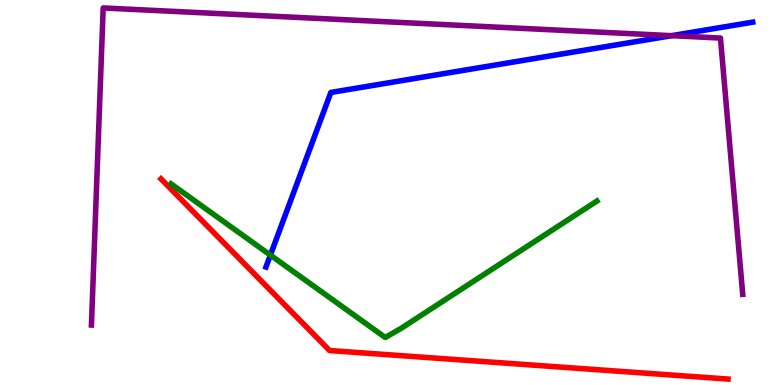[{'lines': ['blue', 'red'], 'intersections': []}, {'lines': ['green', 'red'], 'intersections': []}, {'lines': ['purple', 'red'], 'intersections': []}, {'lines': ['blue', 'green'], 'intersections': [{'x': 3.49, 'y': 3.37}]}, {'lines': ['blue', 'purple'], 'intersections': [{'x': 8.67, 'y': 9.07}]}, {'lines': ['green', 'purple'], 'intersections': []}]